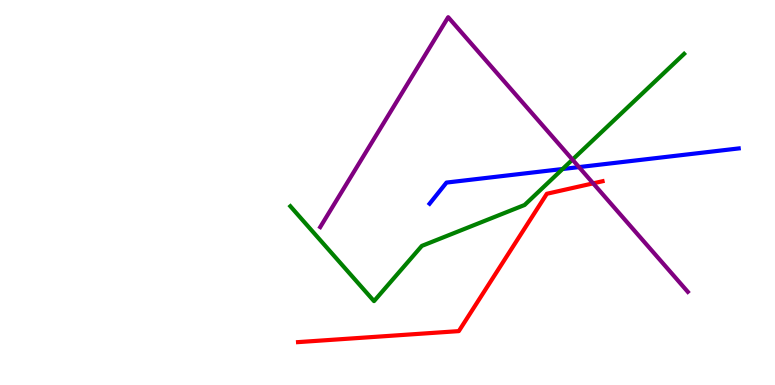[{'lines': ['blue', 'red'], 'intersections': []}, {'lines': ['green', 'red'], 'intersections': []}, {'lines': ['purple', 'red'], 'intersections': [{'x': 7.65, 'y': 5.24}]}, {'lines': ['blue', 'green'], 'intersections': [{'x': 7.26, 'y': 5.61}]}, {'lines': ['blue', 'purple'], 'intersections': [{'x': 7.47, 'y': 5.66}]}, {'lines': ['green', 'purple'], 'intersections': [{'x': 7.39, 'y': 5.85}]}]